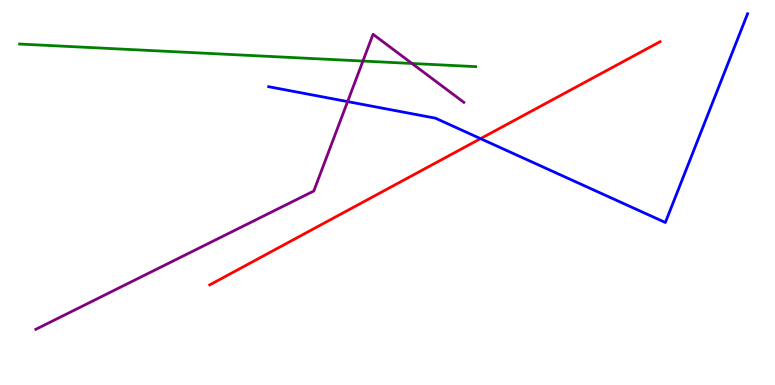[{'lines': ['blue', 'red'], 'intersections': [{'x': 6.2, 'y': 6.4}]}, {'lines': ['green', 'red'], 'intersections': []}, {'lines': ['purple', 'red'], 'intersections': []}, {'lines': ['blue', 'green'], 'intersections': []}, {'lines': ['blue', 'purple'], 'intersections': [{'x': 4.49, 'y': 7.36}]}, {'lines': ['green', 'purple'], 'intersections': [{'x': 4.68, 'y': 8.41}, {'x': 5.32, 'y': 8.35}]}]